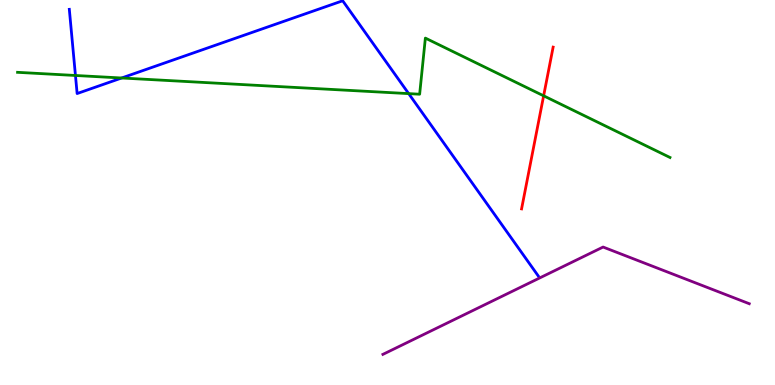[{'lines': ['blue', 'red'], 'intersections': []}, {'lines': ['green', 'red'], 'intersections': [{'x': 7.01, 'y': 7.51}]}, {'lines': ['purple', 'red'], 'intersections': []}, {'lines': ['blue', 'green'], 'intersections': [{'x': 0.974, 'y': 8.04}, {'x': 1.57, 'y': 7.97}, {'x': 5.27, 'y': 7.57}]}, {'lines': ['blue', 'purple'], 'intersections': []}, {'lines': ['green', 'purple'], 'intersections': []}]